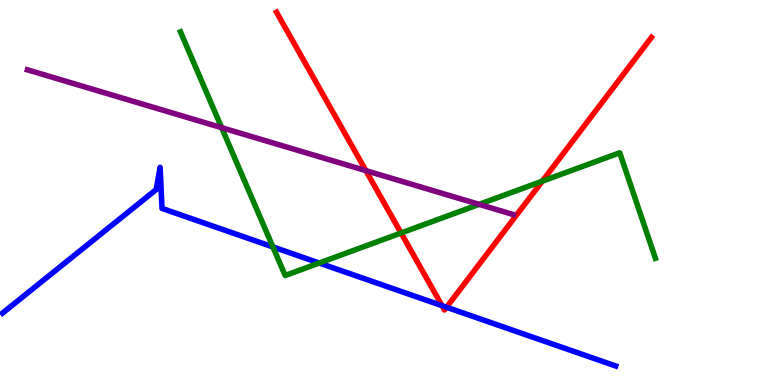[{'lines': ['blue', 'red'], 'intersections': [{'x': 5.7, 'y': 2.06}, {'x': 5.76, 'y': 2.02}]}, {'lines': ['green', 'red'], 'intersections': [{'x': 5.17, 'y': 3.95}, {'x': 7.0, 'y': 5.29}]}, {'lines': ['purple', 'red'], 'intersections': [{'x': 4.72, 'y': 5.57}]}, {'lines': ['blue', 'green'], 'intersections': [{'x': 3.52, 'y': 3.59}, {'x': 4.12, 'y': 3.17}]}, {'lines': ['blue', 'purple'], 'intersections': []}, {'lines': ['green', 'purple'], 'intersections': [{'x': 2.86, 'y': 6.68}, {'x': 6.18, 'y': 4.69}]}]